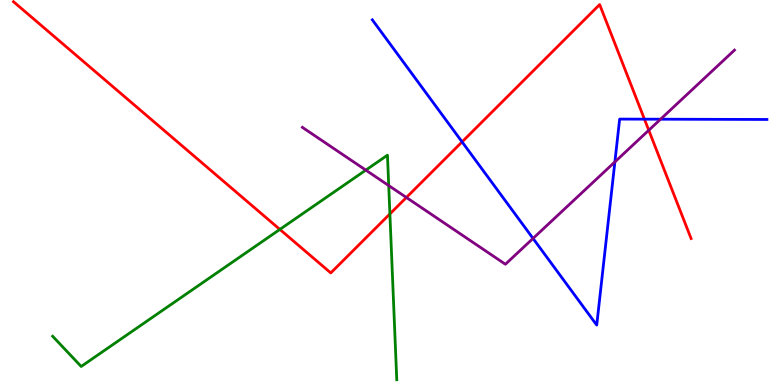[{'lines': ['blue', 'red'], 'intersections': [{'x': 5.96, 'y': 6.31}, {'x': 8.32, 'y': 6.9}]}, {'lines': ['green', 'red'], 'intersections': [{'x': 3.61, 'y': 4.04}, {'x': 5.03, 'y': 4.44}]}, {'lines': ['purple', 'red'], 'intersections': [{'x': 5.24, 'y': 4.87}, {'x': 8.37, 'y': 6.62}]}, {'lines': ['blue', 'green'], 'intersections': []}, {'lines': ['blue', 'purple'], 'intersections': [{'x': 6.88, 'y': 3.81}, {'x': 7.93, 'y': 5.79}, {'x': 8.52, 'y': 6.9}]}, {'lines': ['green', 'purple'], 'intersections': [{'x': 4.72, 'y': 5.58}, {'x': 5.02, 'y': 5.18}]}]